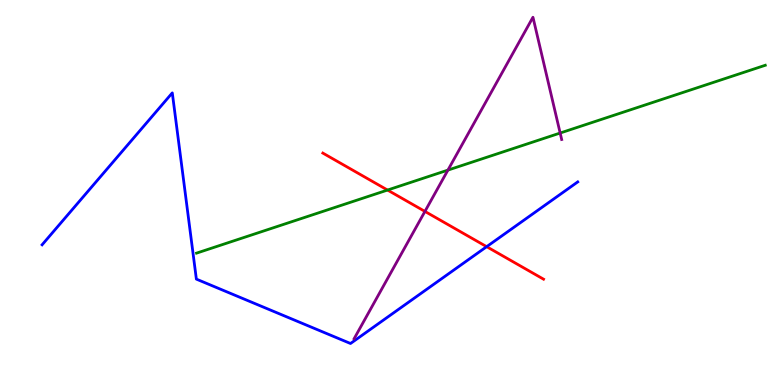[{'lines': ['blue', 'red'], 'intersections': [{'x': 6.28, 'y': 3.59}]}, {'lines': ['green', 'red'], 'intersections': [{'x': 5.0, 'y': 5.06}]}, {'lines': ['purple', 'red'], 'intersections': [{'x': 5.48, 'y': 4.51}]}, {'lines': ['blue', 'green'], 'intersections': []}, {'lines': ['blue', 'purple'], 'intersections': []}, {'lines': ['green', 'purple'], 'intersections': [{'x': 5.78, 'y': 5.58}, {'x': 7.23, 'y': 6.54}]}]